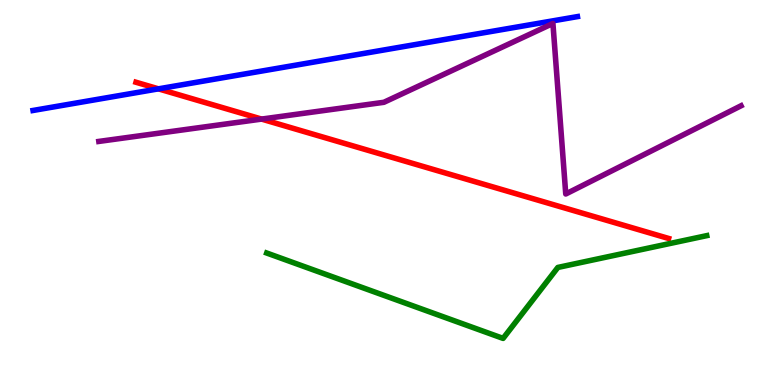[{'lines': ['blue', 'red'], 'intersections': [{'x': 2.04, 'y': 7.69}]}, {'lines': ['green', 'red'], 'intersections': []}, {'lines': ['purple', 'red'], 'intersections': [{'x': 3.38, 'y': 6.91}]}, {'lines': ['blue', 'green'], 'intersections': []}, {'lines': ['blue', 'purple'], 'intersections': []}, {'lines': ['green', 'purple'], 'intersections': []}]